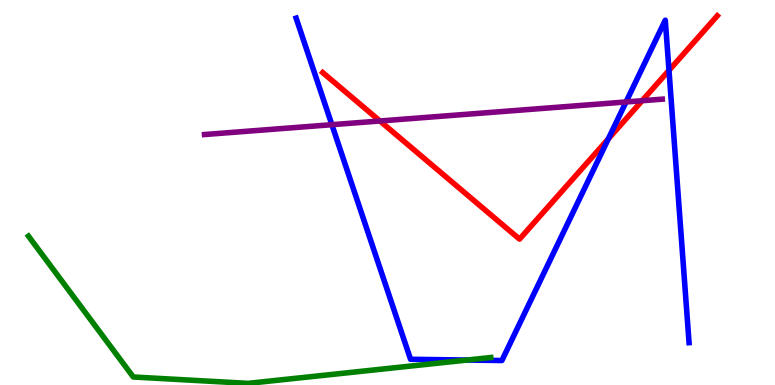[{'lines': ['blue', 'red'], 'intersections': [{'x': 7.85, 'y': 6.39}, {'x': 8.63, 'y': 8.17}]}, {'lines': ['green', 'red'], 'intersections': []}, {'lines': ['purple', 'red'], 'intersections': [{'x': 4.9, 'y': 6.86}, {'x': 8.29, 'y': 7.38}]}, {'lines': ['blue', 'green'], 'intersections': [{'x': 6.03, 'y': 0.648}]}, {'lines': ['blue', 'purple'], 'intersections': [{'x': 4.28, 'y': 6.76}, {'x': 8.08, 'y': 7.35}]}, {'lines': ['green', 'purple'], 'intersections': []}]